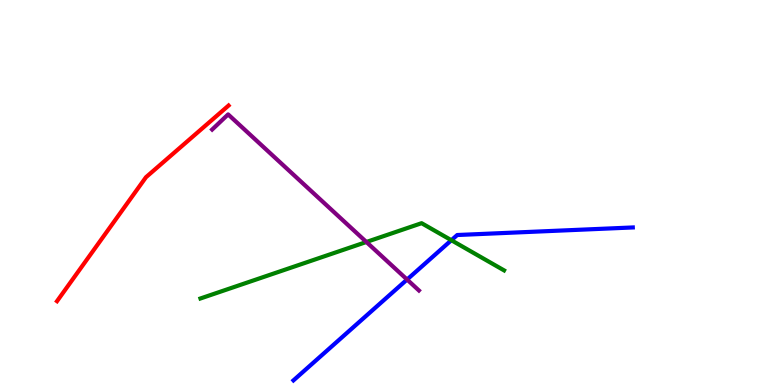[{'lines': ['blue', 'red'], 'intersections': []}, {'lines': ['green', 'red'], 'intersections': []}, {'lines': ['purple', 'red'], 'intersections': []}, {'lines': ['blue', 'green'], 'intersections': [{'x': 5.82, 'y': 3.76}]}, {'lines': ['blue', 'purple'], 'intersections': [{'x': 5.25, 'y': 2.74}]}, {'lines': ['green', 'purple'], 'intersections': [{'x': 4.73, 'y': 3.71}]}]